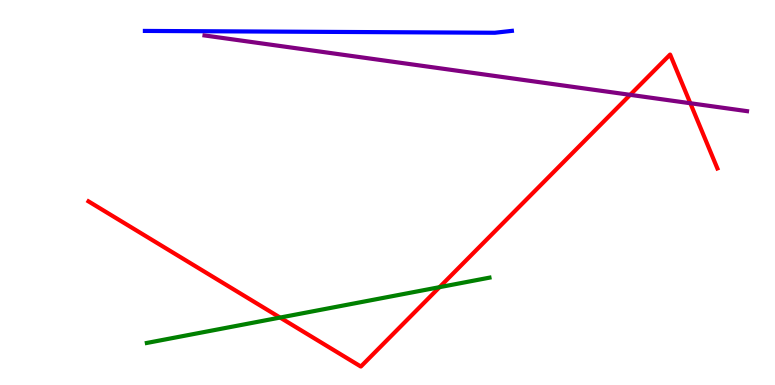[{'lines': ['blue', 'red'], 'intersections': []}, {'lines': ['green', 'red'], 'intersections': [{'x': 3.61, 'y': 1.75}, {'x': 5.67, 'y': 2.54}]}, {'lines': ['purple', 'red'], 'intersections': [{'x': 8.13, 'y': 7.54}, {'x': 8.91, 'y': 7.32}]}, {'lines': ['blue', 'green'], 'intersections': []}, {'lines': ['blue', 'purple'], 'intersections': []}, {'lines': ['green', 'purple'], 'intersections': []}]